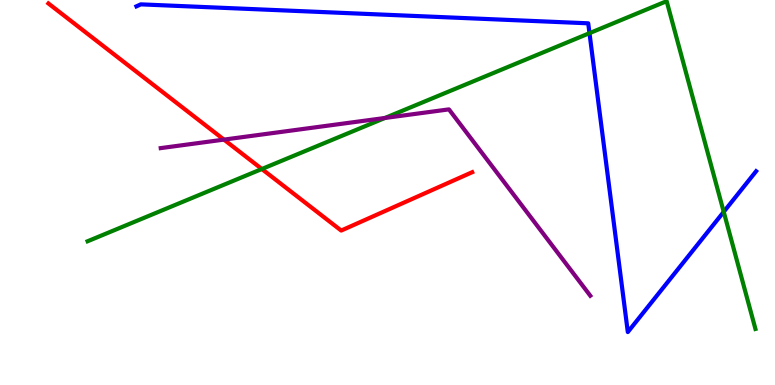[{'lines': ['blue', 'red'], 'intersections': []}, {'lines': ['green', 'red'], 'intersections': [{'x': 3.38, 'y': 5.61}]}, {'lines': ['purple', 'red'], 'intersections': [{'x': 2.89, 'y': 6.37}]}, {'lines': ['blue', 'green'], 'intersections': [{'x': 7.61, 'y': 9.14}, {'x': 9.34, 'y': 4.5}]}, {'lines': ['blue', 'purple'], 'intersections': []}, {'lines': ['green', 'purple'], 'intersections': [{'x': 4.97, 'y': 6.94}]}]